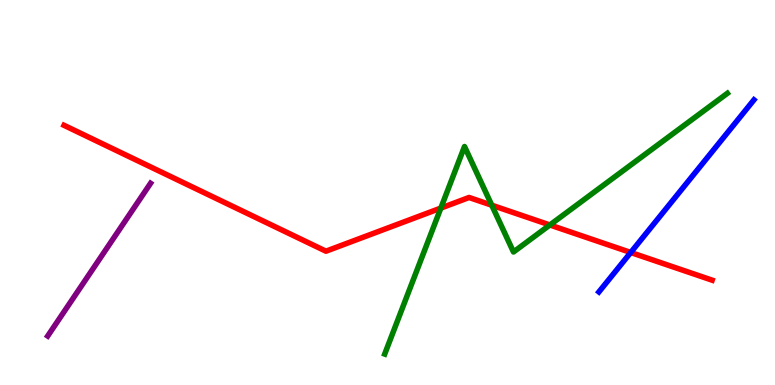[{'lines': ['blue', 'red'], 'intersections': [{'x': 8.14, 'y': 3.44}]}, {'lines': ['green', 'red'], 'intersections': [{'x': 5.69, 'y': 4.6}, {'x': 6.35, 'y': 4.67}, {'x': 7.1, 'y': 4.16}]}, {'lines': ['purple', 'red'], 'intersections': []}, {'lines': ['blue', 'green'], 'intersections': []}, {'lines': ['blue', 'purple'], 'intersections': []}, {'lines': ['green', 'purple'], 'intersections': []}]